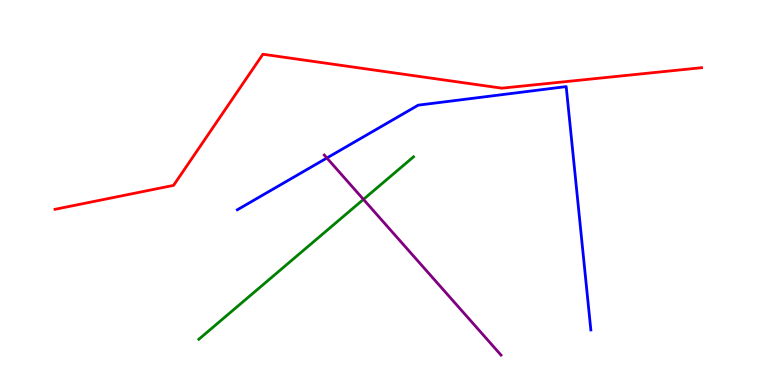[{'lines': ['blue', 'red'], 'intersections': []}, {'lines': ['green', 'red'], 'intersections': []}, {'lines': ['purple', 'red'], 'intersections': []}, {'lines': ['blue', 'green'], 'intersections': []}, {'lines': ['blue', 'purple'], 'intersections': [{'x': 4.22, 'y': 5.9}]}, {'lines': ['green', 'purple'], 'intersections': [{'x': 4.69, 'y': 4.82}]}]